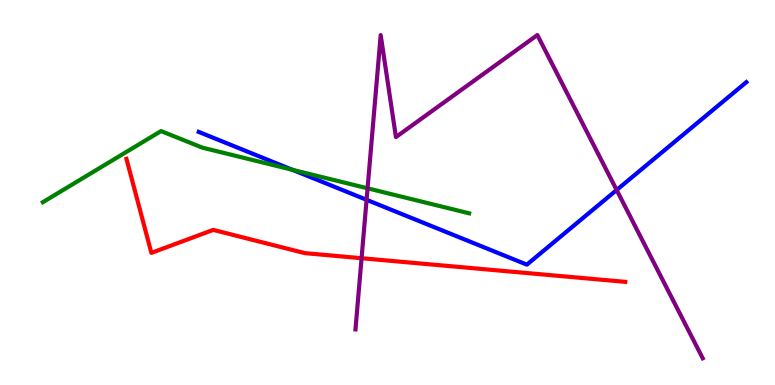[{'lines': ['blue', 'red'], 'intersections': []}, {'lines': ['green', 'red'], 'intersections': []}, {'lines': ['purple', 'red'], 'intersections': [{'x': 4.67, 'y': 3.29}]}, {'lines': ['blue', 'green'], 'intersections': [{'x': 3.77, 'y': 5.59}]}, {'lines': ['blue', 'purple'], 'intersections': [{'x': 4.73, 'y': 4.81}, {'x': 7.96, 'y': 5.06}]}, {'lines': ['green', 'purple'], 'intersections': [{'x': 4.74, 'y': 5.11}]}]